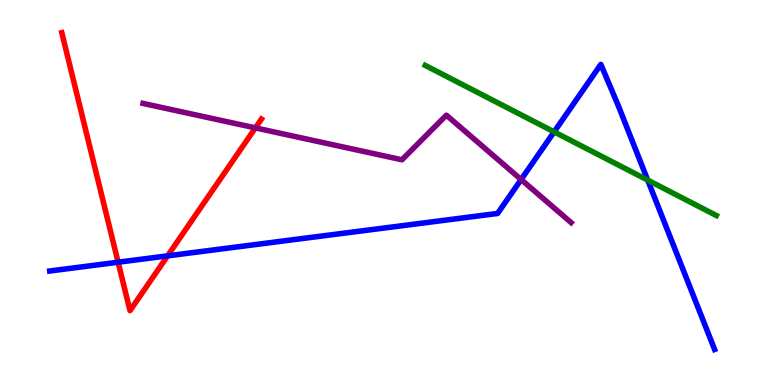[{'lines': ['blue', 'red'], 'intersections': [{'x': 1.52, 'y': 3.19}, {'x': 2.16, 'y': 3.35}]}, {'lines': ['green', 'red'], 'intersections': []}, {'lines': ['purple', 'red'], 'intersections': [{'x': 3.3, 'y': 6.68}]}, {'lines': ['blue', 'green'], 'intersections': [{'x': 7.15, 'y': 6.57}, {'x': 8.36, 'y': 5.32}]}, {'lines': ['blue', 'purple'], 'intersections': [{'x': 6.72, 'y': 5.34}]}, {'lines': ['green', 'purple'], 'intersections': []}]